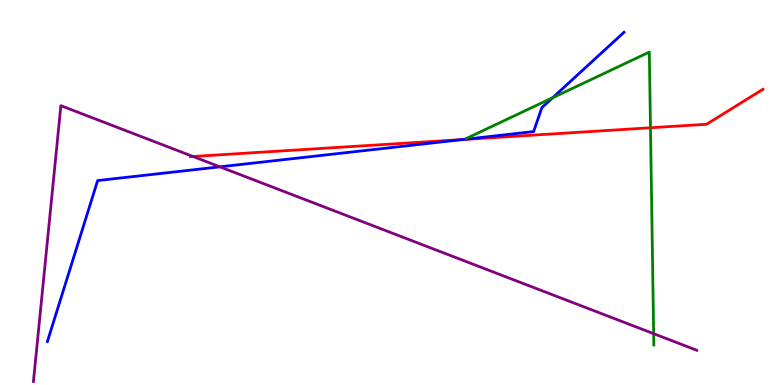[{'lines': ['blue', 'red'], 'intersections': [{'x': 5.97, 'y': 6.37}]}, {'lines': ['green', 'red'], 'intersections': [{'x': 8.39, 'y': 6.68}]}, {'lines': ['purple', 'red'], 'intersections': [{'x': 2.49, 'y': 5.94}]}, {'lines': ['blue', 'green'], 'intersections': [{'x': 7.13, 'y': 7.46}]}, {'lines': ['blue', 'purple'], 'intersections': [{'x': 2.84, 'y': 5.67}]}, {'lines': ['green', 'purple'], 'intersections': [{'x': 8.43, 'y': 1.33}]}]